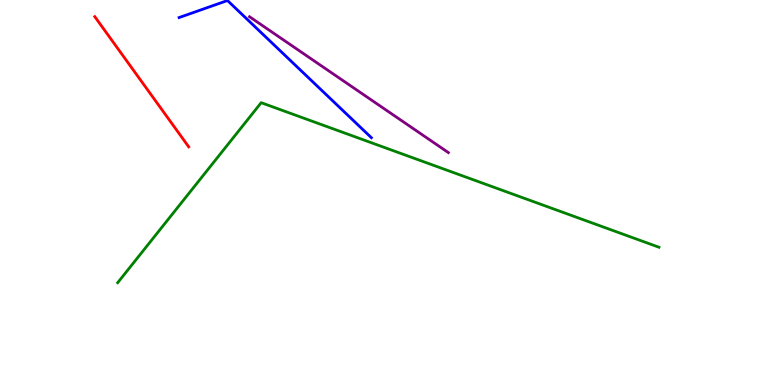[{'lines': ['blue', 'red'], 'intersections': []}, {'lines': ['green', 'red'], 'intersections': []}, {'lines': ['purple', 'red'], 'intersections': []}, {'lines': ['blue', 'green'], 'intersections': []}, {'lines': ['blue', 'purple'], 'intersections': []}, {'lines': ['green', 'purple'], 'intersections': []}]